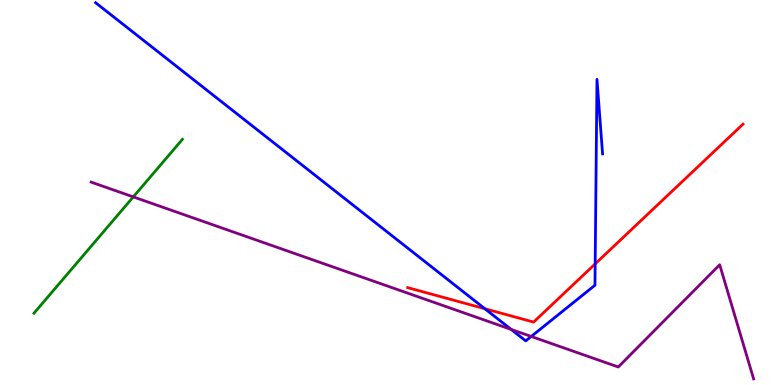[{'lines': ['blue', 'red'], 'intersections': [{'x': 6.26, 'y': 1.98}, {'x': 7.68, 'y': 3.15}]}, {'lines': ['green', 'red'], 'intersections': []}, {'lines': ['purple', 'red'], 'intersections': []}, {'lines': ['blue', 'green'], 'intersections': []}, {'lines': ['blue', 'purple'], 'intersections': [{'x': 6.6, 'y': 1.44}, {'x': 6.85, 'y': 1.26}]}, {'lines': ['green', 'purple'], 'intersections': [{'x': 1.72, 'y': 4.89}]}]